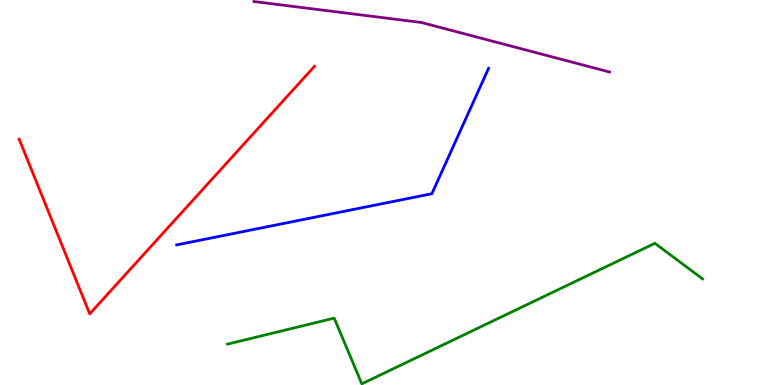[{'lines': ['blue', 'red'], 'intersections': []}, {'lines': ['green', 'red'], 'intersections': []}, {'lines': ['purple', 'red'], 'intersections': []}, {'lines': ['blue', 'green'], 'intersections': []}, {'lines': ['blue', 'purple'], 'intersections': []}, {'lines': ['green', 'purple'], 'intersections': []}]